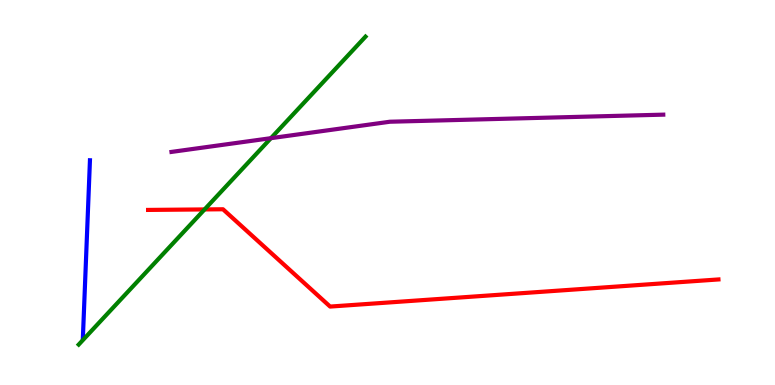[{'lines': ['blue', 'red'], 'intersections': []}, {'lines': ['green', 'red'], 'intersections': [{'x': 2.64, 'y': 4.56}]}, {'lines': ['purple', 'red'], 'intersections': []}, {'lines': ['blue', 'green'], 'intersections': []}, {'lines': ['blue', 'purple'], 'intersections': []}, {'lines': ['green', 'purple'], 'intersections': [{'x': 3.5, 'y': 6.41}]}]